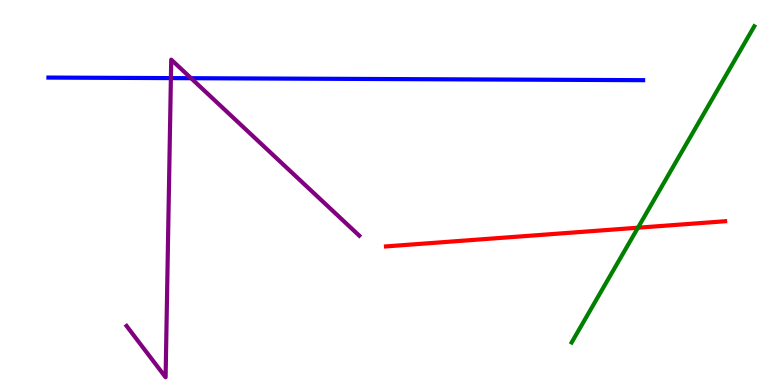[{'lines': ['blue', 'red'], 'intersections': []}, {'lines': ['green', 'red'], 'intersections': [{'x': 8.23, 'y': 4.09}]}, {'lines': ['purple', 'red'], 'intersections': []}, {'lines': ['blue', 'green'], 'intersections': []}, {'lines': ['blue', 'purple'], 'intersections': [{'x': 2.21, 'y': 7.97}, {'x': 2.47, 'y': 7.97}]}, {'lines': ['green', 'purple'], 'intersections': []}]